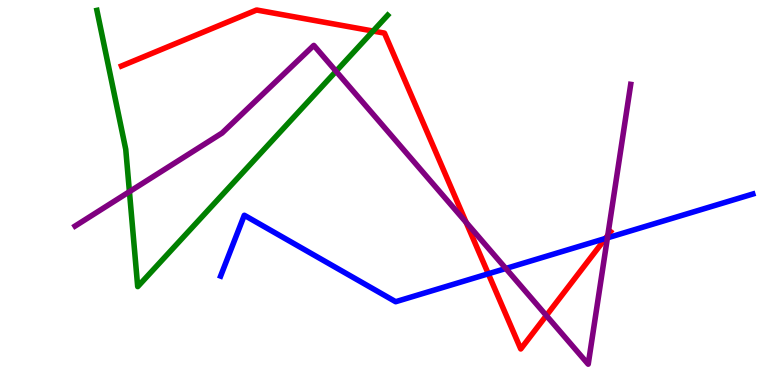[{'lines': ['blue', 'red'], 'intersections': [{'x': 6.3, 'y': 2.89}, {'x': 7.81, 'y': 3.81}]}, {'lines': ['green', 'red'], 'intersections': [{'x': 4.81, 'y': 9.19}]}, {'lines': ['purple', 'red'], 'intersections': [{'x': 6.01, 'y': 4.22}, {'x': 7.05, 'y': 1.8}, {'x': 7.84, 'y': 3.89}]}, {'lines': ['blue', 'green'], 'intersections': []}, {'lines': ['blue', 'purple'], 'intersections': [{'x': 6.53, 'y': 3.03}, {'x': 7.84, 'y': 3.82}]}, {'lines': ['green', 'purple'], 'intersections': [{'x': 1.67, 'y': 5.02}, {'x': 4.34, 'y': 8.15}]}]